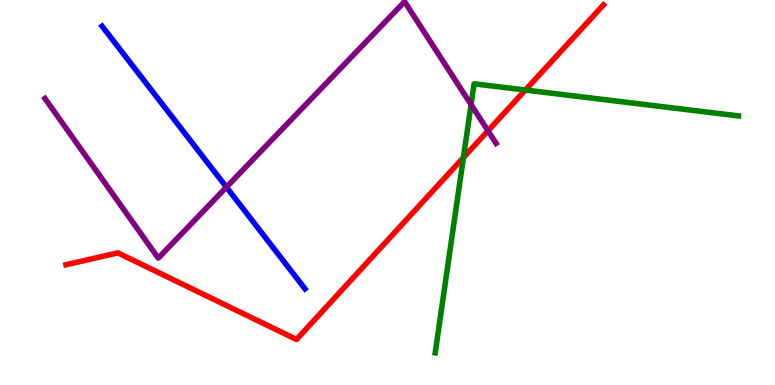[{'lines': ['blue', 'red'], 'intersections': []}, {'lines': ['green', 'red'], 'intersections': [{'x': 5.98, 'y': 5.91}, {'x': 6.78, 'y': 7.66}]}, {'lines': ['purple', 'red'], 'intersections': [{'x': 6.3, 'y': 6.6}]}, {'lines': ['blue', 'green'], 'intersections': []}, {'lines': ['blue', 'purple'], 'intersections': [{'x': 2.92, 'y': 5.14}]}, {'lines': ['green', 'purple'], 'intersections': [{'x': 6.08, 'y': 7.28}]}]